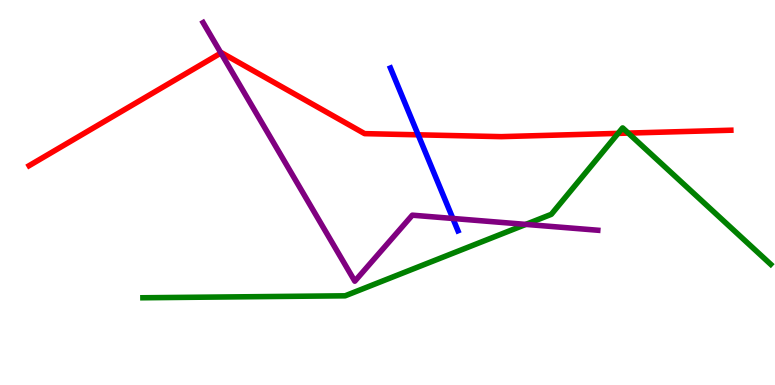[{'lines': ['blue', 'red'], 'intersections': [{'x': 5.4, 'y': 6.5}]}, {'lines': ['green', 'red'], 'intersections': [{'x': 7.98, 'y': 6.54}, {'x': 8.11, 'y': 6.54}]}, {'lines': ['purple', 'red'], 'intersections': [{'x': 2.85, 'y': 8.62}]}, {'lines': ['blue', 'green'], 'intersections': []}, {'lines': ['blue', 'purple'], 'intersections': [{'x': 5.84, 'y': 4.33}]}, {'lines': ['green', 'purple'], 'intersections': [{'x': 6.78, 'y': 4.17}]}]